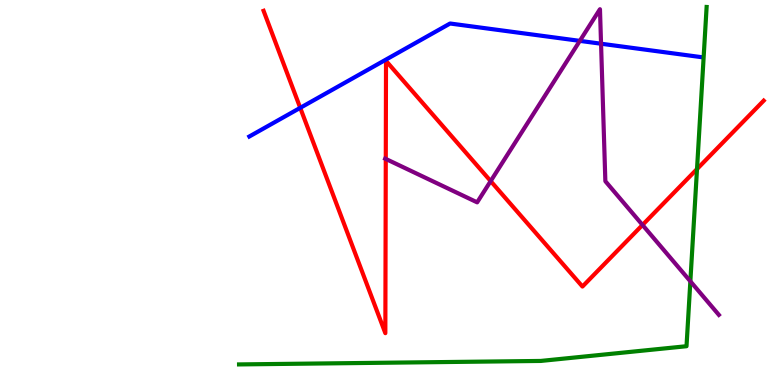[{'lines': ['blue', 'red'], 'intersections': [{'x': 3.87, 'y': 7.2}]}, {'lines': ['green', 'red'], 'intersections': [{'x': 8.99, 'y': 5.61}]}, {'lines': ['purple', 'red'], 'intersections': [{'x': 4.98, 'y': 5.87}, {'x': 6.33, 'y': 5.3}, {'x': 8.29, 'y': 4.16}]}, {'lines': ['blue', 'green'], 'intersections': []}, {'lines': ['blue', 'purple'], 'intersections': [{'x': 7.48, 'y': 8.94}, {'x': 7.76, 'y': 8.86}]}, {'lines': ['green', 'purple'], 'intersections': [{'x': 8.91, 'y': 2.69}]}]